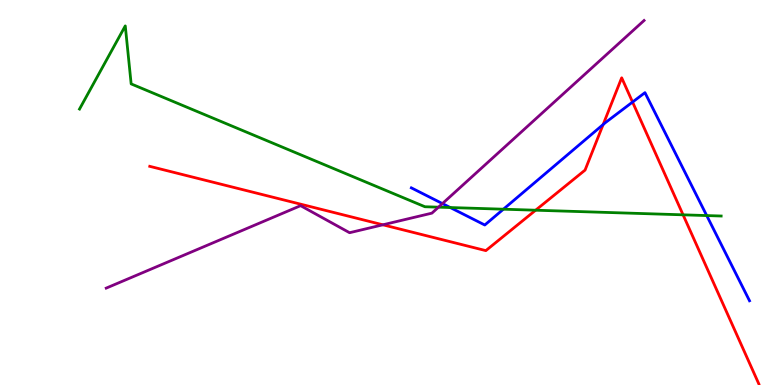[{'lines': ['blue', 'red'], 'intersections': [{'x': 7.78, 'y': 6.77}, {'x': 8.16, 'y': 7.35}]}, {'lines': ['green', 'red'], 'intersections': [{'x': 6.91, 'y': 4.54}, {'x': 8.81, 'y': 4.42}]}, {'lines': ['purple', 'red'], 'intersections': [{'x': 4.94, 'y': 4.16}]}, {'lines': ['blue', 'green'], 'intersections': [{'x': 5.81, 'y': 4.61}, {'x': 6.5, 'y': 4.57}, {'x': 9.12, 'y': 4.4}]}, {'lines': ['blue', 'purple'], 'intersections': [{'x': 5.71, 'y': 4.71}]}, {'lines': ['green', 'purple'], 'intersections': [{'x': 5.66, 'y': 4.62}]}]